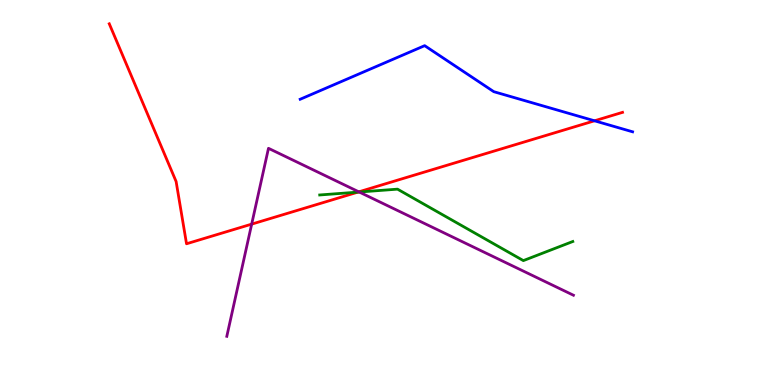[{'lines': ['blue', 'red'], 'intersections': [{'x': 7.67, 'y': 6.86}]}, {'lines': ['green', 'red'], 'intersections': [{'x': 4.62, 'y': 5.01}]}, {'lines': ['purple', 'red'], 'intersections': [{'x': 3.25, 'y': 4.18}, {'x': 4.63, 'y': 5.02}]}, {'lines': ['blue', 'green'], 'intersections': []}, {'lines': ['blue', 'purple'], 'intersections': []}, {'lines': ['green', 'purple'], 'intersections': [{'x': 4.63, 'y': 5.01}]}]